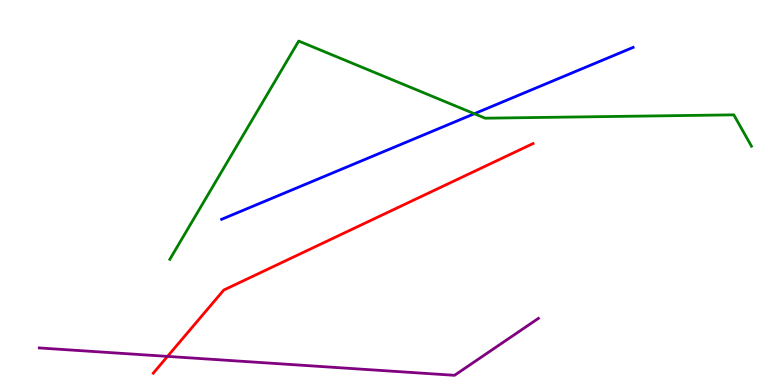[{'lines': ['blue', 'red'], 'intersections': []}, {'lines': ['green', 'red'], 'intersections': []}, {'lines': ['purple', 'red'], 'intersections': [{'x': 2.16, 'y': 0.743}]}, {'lines': ['blue', 'green'], 'intersections': [{'x': 6.12, 'y': 7.05}]}, {'lines': ['blue', 'purple'], 'intersections': []}, {'lines': ['green', 'purple'], 'intersections': []}]